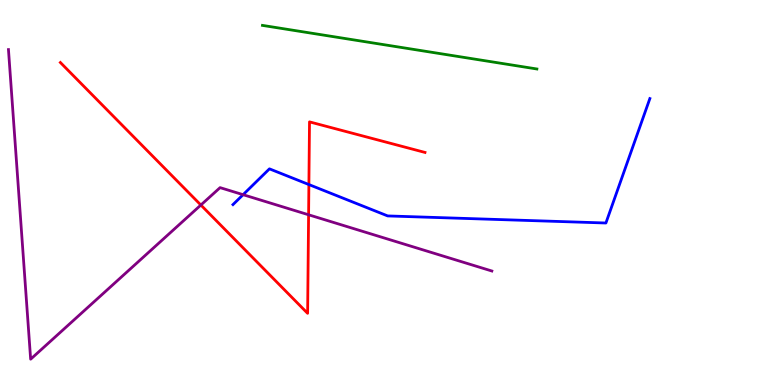[{'lines': ['blue', 'red'], 'intersections': [{'x': 3.99, 'y': 5.21}]}, {'lines': ['green', 'red'], 'intersections': []}, {'lines': ['purple', 'red'], 'intersections': [{'x': 2.59, 'y': 4.67}, {'x': 3.98, 'y': 4.42}]}, {'lines': ['blue', 'green'], 'intersections': []}, {'lines': ['blue', 'purple'], 'intersections': [{'x': 3.14, 'y': 4.94}]}, {'lines': ['green', 'purple'], 'intersections': []}]